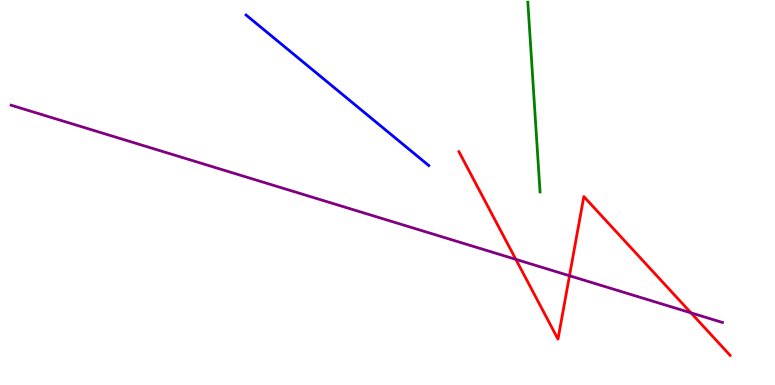[{'lines': ['blue', 'red'], 'intersections': []}, {'lines': ['green', 'red'], 'intersections': []}, {'lines': ['purple', 'red'], 'intersections': [{'x': 6.66, 'y': 3.26}, {'x': 7.35, 'y': 2.84}, {'x': 8.92, 'y': 1.87}]}, {'lines': ['blue', 'green'], 'intersections': []}, {'lines': ['blue', 'purple'], 'intersections': []}, {'lines': ['green', 'purple'], 'intersections': []}]